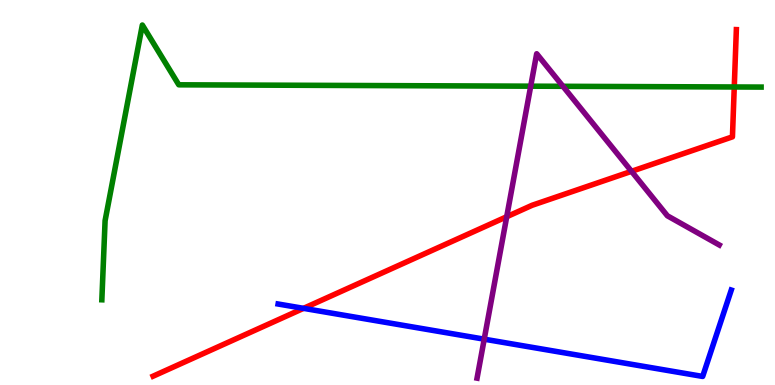[{'lines': ['blue', 'red'], 'intersections': [{'x': 3.92, 'y': 1.99}]}, {'lines': ['green', 'red'], 'intersections': [{'x': 9.47, 'y': 7.74}]}, {'lines': ['purple', 'red'], 'intersections': [{'x': 6.54, 'y': 4.37}, {'x': 8.15, 'y': 5.55}]}, {'lines': ['blue', 'green'], 'intersections': []}, {'lines': ['blue', 'purple'], 'intersections': [{'x': 6.25, 'y': 1.19}]}, {'lines': ['green', 'purple'], 'intersections': [{'x': 6.85, 'y': 7.76}, {'x': 7.26, 'y': 7.76}]}]